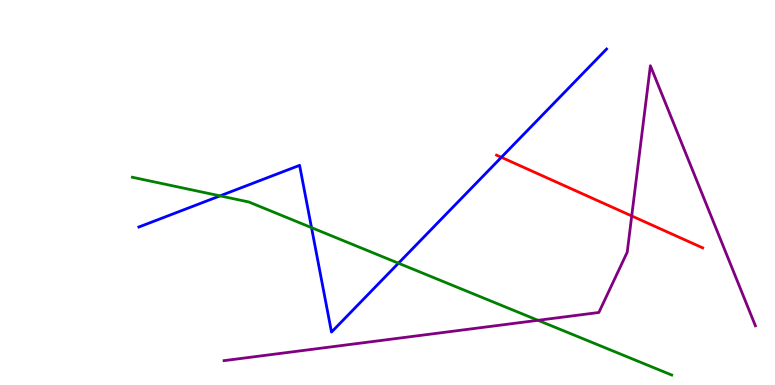[{'lines': ['blue', 'red'], 'intersections': [{'x': 6.47, 'y': 5.91}]}, {'lines': ['green', 'red'], 'intersections': []}, {'lines': ['purple', 'red'], 'intersections': [{'x': 8.15, 'y': 4.39}]}, {'lines': ['blue', 'green'], 'intersections': [{'x': 2.84, 'y': 4.91}, {'x': 4.02, 'y': 4.09}, {'x': 5.14, 'y': 3.16}]}, {'lines': ['blue', 'purple'], 'intersections': []}, {'lines': ['green', 'purple'], 'intersections': [{'x': 6.94, 'y': 1.68}]}]